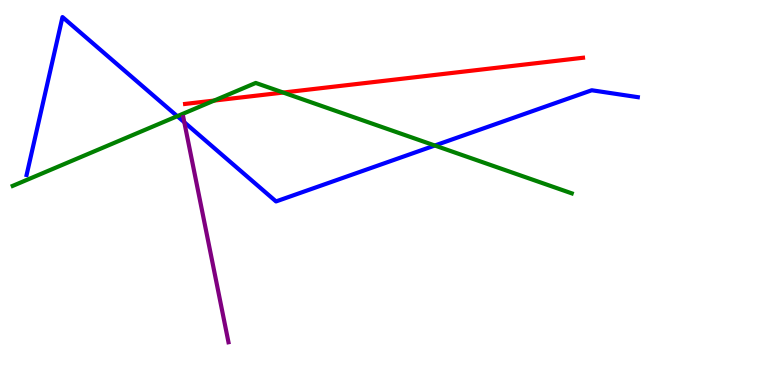[{'lines': ['blue', 'red'], 'intersections': []}, {'lines': ['green', 'red'], 'intersections': [{'x': 2.76, 'y': 7.39}, {'x': 3.65, 'y': 7.6}]}, {'lines': ['purple', 'red'], 'intersections': []}, {'lines': ['blue', 'green'], 'intersections': [{'x': 2.29, 'y': 6.98}, {'x': 5.61, 'y': 6.22}]}, {'lines': ['blue', 'purple'], 'intersections': [{'x': 2.38, 'y': 6.82}]}, {'lines': ['green', 'purple'], 'intersections': []}]